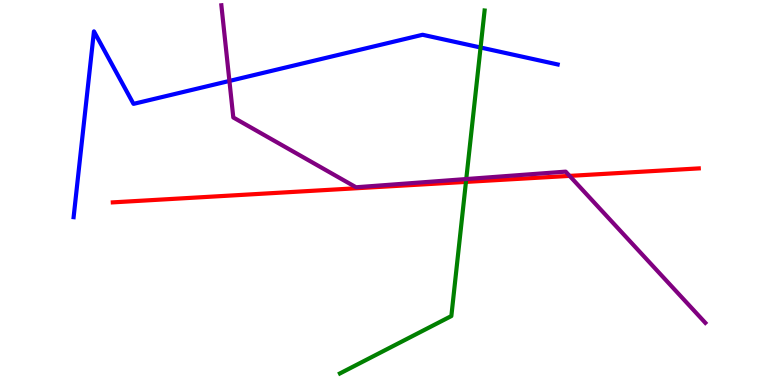[{'lines': ['blue', 'red'], 'intersections': []}, {'lines': ['green', 'red'], 'intersections': [{'x': 6.01, 'y': 5.28}]}, {'lines': ['purple', 'red'], 'intersections': [{'x': 7.35, 'y': 5.43}]}, {'lines': ['blue', 'green'], 'intersections': [{'x': 6.2, 'y': 8.77}]}, {'lines': ['blue', 'purple'], 'intersections': [{'x': 2.96, 'y': 7.9}]}, {'lines': ['green', 'purple'], 'intersections': [{'x': 6.02, 'y': 5.35}]}]